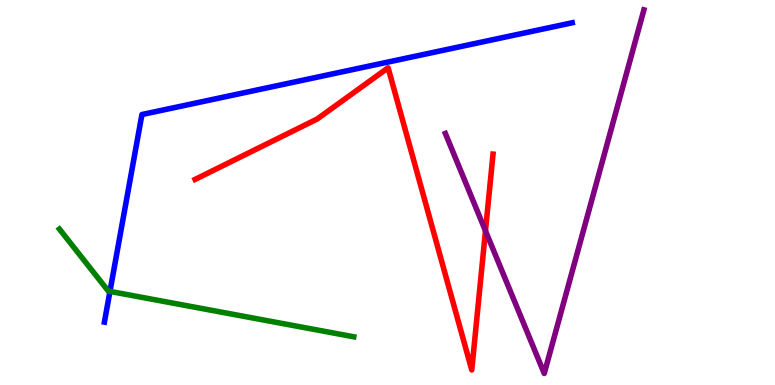[{'lines': ['blue', 'red'], 'intersections': []}, {'lines': ['green', 'red'], 'intersections': []}, {'lines': ['purple', 'red'], 'intersections': [{'x': 6.26, 'y': 4.0}]}, {'lines': ['blue', 'green'], 'intersections': [{'x': 1.42, 'y': 2.43}]}, {'lines': ['blue', 'purple'], 'intersections': []}, {'lines': ['green', 'purple'], 'intersections': []}]